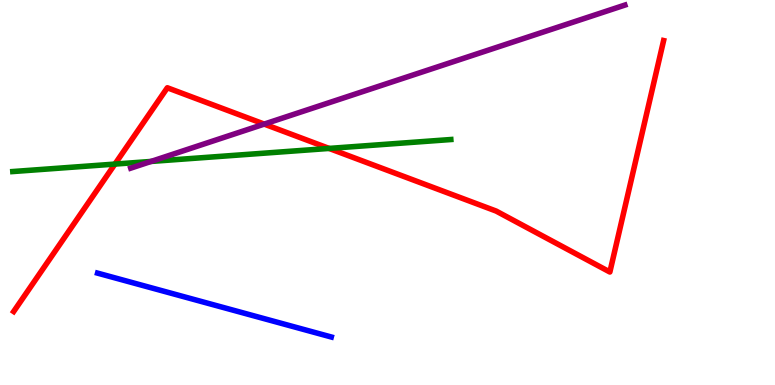[{'lines': ['blue', 'red'], 'intersections': []}, {'lines': ['green', 'red'], 'intersections': [{'x': 1.48, 'y': 5.74}, {'x': 4.25, 'y': 6.14}]}, {'lines': ['purple', 'red'], 'intersections': [{'x': 3.41, 'y': 6.78}]}, {'lines': ['blue', 'green'], 'intersections': []}, {'lines': ['blue', 'purple'], 'intersections': []}, {'lines': ['green', 'purple'], 'intersections': [{'x': 1.95, 'y': 5.81}]}]